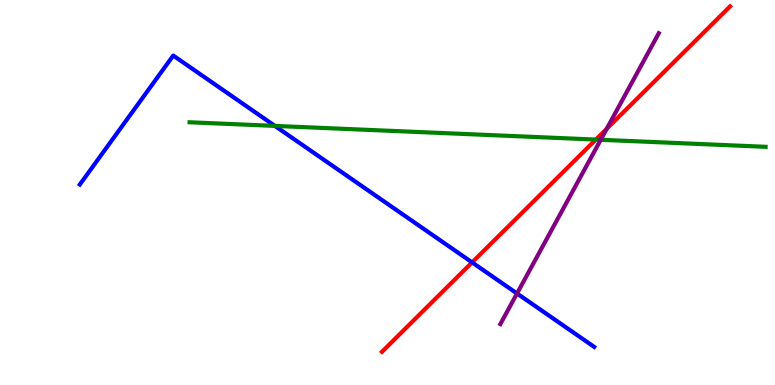[{'lines': ['blue', 'red'], 'intersections': [{'x': 6.09, 'y': 3.18}]}, {'lines': ['green', 'red'], 'intersections': [{'x': 7.69, 'y': 6.37}]}, {'lines': ['purple', 'red'], 'intersections': [{'x': 7.83, 'y': 6.65}]}, {'lines': ['blue', 'green'], 'intersections': [{'x': 3.55, 'y': 6.73}]}, {'lines': ['blue', 'purple'], 'intersections': [{'x': 6.67, 'y': 2.38}]}, {'lines': ['green', 'purple'], 'intersections': [{'x': 7.75, 'y': 6.37}]}]